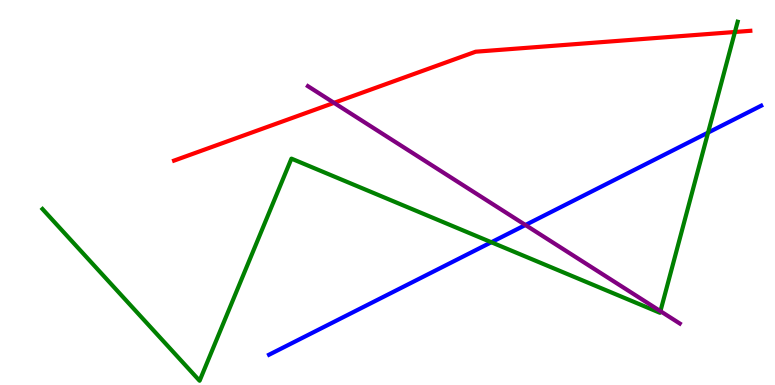[{'lines': ['blue', 'red'], 'intersections': []}, {'lines': ['green', 'red'], 'intersections': [{'x': 9.48, 'y': 9.17}]}, {'lines': ['purple', 'red'], 'intersections': [{'x': 4.31, 'y': 7.33}]}, {'lines': ['blue', 'green'], 'intersections': [{'x': 6.34, 'y': 3.71}, {'x': 9.14, 'y': 6.56}]}, {'lines': ['blue', 'purple'], 'intersections': [{'x': 6.78, 'y': 4.16}]}, {'lines': ['green', 'purple'], 'intersections': [{'x': 8.52, 'y': 1.92}]}]